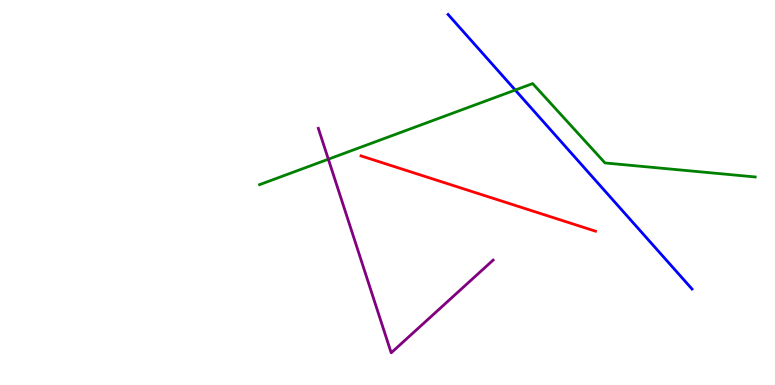[{'lines': ['blue', 'red'], 'intersections': []}, {'lines': ['green', 'red'], 'intersections': []}, {'lines': ['purple', 'red'], 'intersections': []}, {'lines': ['blue', 'green'], 'intersections': [{'x': 6.65, 'y': 7.66}]}, {'lines': ['blue', 'purple'], 'intersections': []}, {'lines': ['green', 'purple'], 'intersections': [{'x': 4.24, 'y': 5.86}]}]